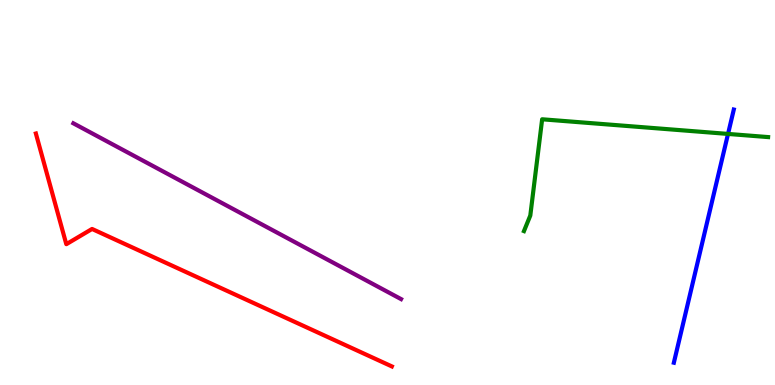[{'lines': ['blue', 'red'], 'intersections': []}, {'lines': ['green', 'red'], 'intersections': []}, {'lines': ['purple', 'red'], 'intersections': []}, {'lines': ['blue', 'green'], 'intersections': [{'x': 9.39, 'y': 6.52}]}, {'lines': ['blue', 'purple'], 'intersections': []}, {'lines': ['green', 'purple'], 'intersections': []}]